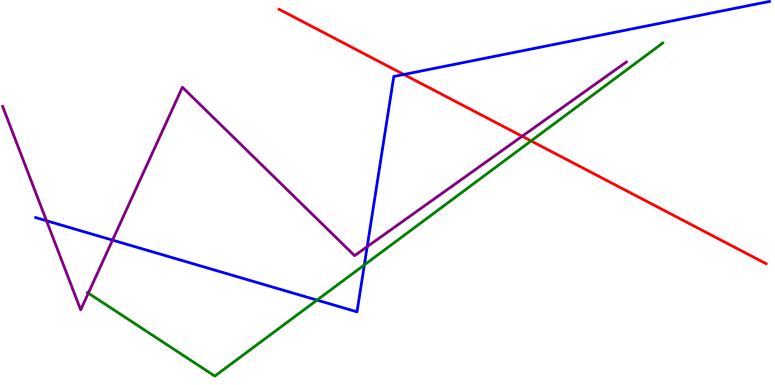[{'lines': ['blue', 'red'], 'intersections': [{'x': 5.21, 'y': 8.07}]}, {'lines': ['green', 'red'], 'intersections': [{'x': 6.85, 'y': 6.34}]}, {'lines': ['purple', 'red'], 'intersections': [{'x': 6.74, 'y': 6.46}]}, {'lines': ['blue', 'green'], 'intersections': [{'x': 4.09, 'y': 2.21}, {'x': 4.7, 'y': 3.12}]}, {'lines': ['blue', 'purple'], 'intersections': [{'x': 0.6, 'y': 4.27}, {'x': 1.45, 'y': 3.76}, {'x': 4.74, 'y': 3.59}]}, {'lines': ['green', 'purple'], 'intersections': [{'x': 1.14, 'y': 2.39}]}]